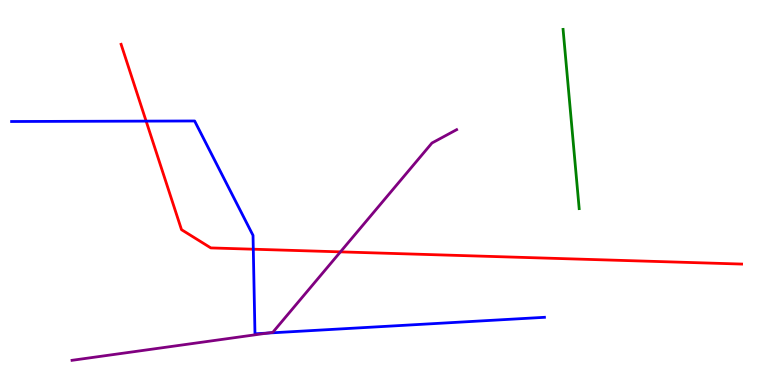[{'lines': ['blue', 'red'], 'intersections': [{'x': 1.89, 'y': 6.85}, {'x': 3.27, 'y': 3.53}]}, {'lines': ['green', 'red'], 'intersections': []}, {'lines': ['purple', 'red'], 'intersections': [{'x': 4.39, 'y': 3.46}]}, {'lines': ['blue', 'green'], 'intersections': []}, {'lines': ['blue', 'purple'], 'intersections': [{'x': 3.45, 'y': 1.35}]}, {'lines': ['green', 'purple'], 'intersections': []}]